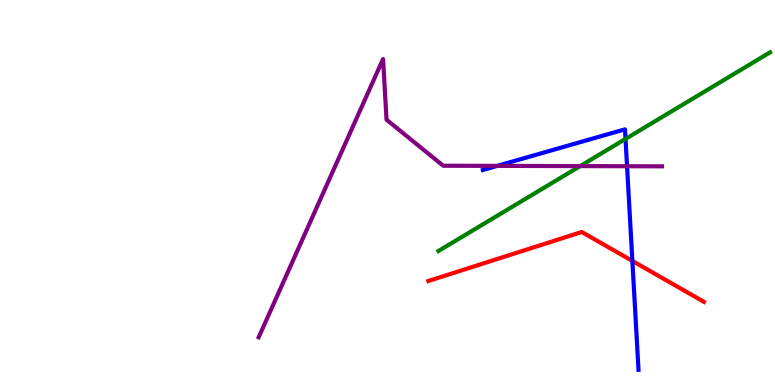[{'lines': ['blue', 'red'], 'intersections': [{'x': 8.16, 'y': 3.22}]}, {'lines': ['green', 'red'], 'intersections': []}, {'lines': ['purple', 'red'], 'intersections': []}, {'lines': ['blue', 'green'], 'intersections': [{'x': 8.07, 'y': 6.39}]}, {'lines': ['blue', 'purple'], 'intersections': [{'x': 6.42, 'y': 5.69}, {'x': 8.09, 'y': 5.68}]}, {'lines': ['green', 'purple'], 'intersections': [{'x': 7.49, 'y': 5.69}]}]